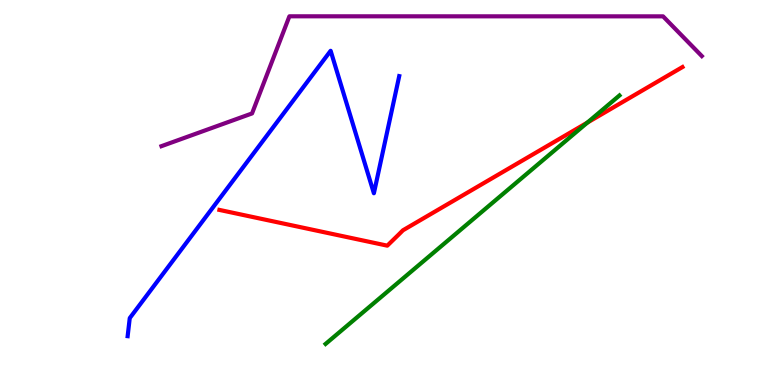[{'lines': ['blue', 'red'], 'intersections': []}, {'lines': ['green', 'red'], 'intersections': [{'x': 7.58, 'y': 6.82}]}, {'lines': ['purple', 'red'], 'intersections': []}, {'lines': ['blue', 'green'], 'intersections': []}, {'lines': ['blue', 'purple'], 'intersections': []}, {'lines': ['green', 'purple'], 'intersections': []}]